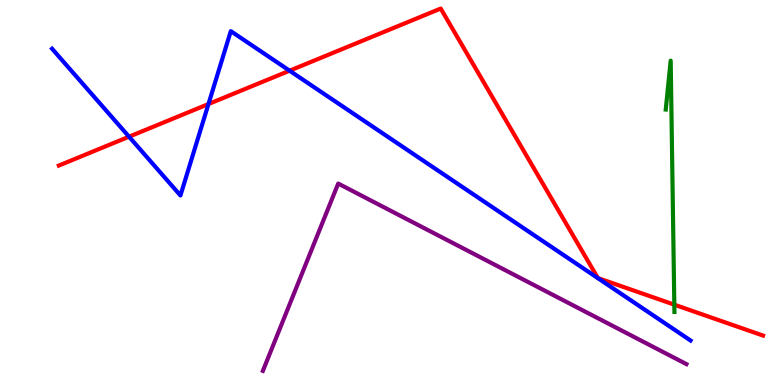[{'lines': ['blue', 'red'], 'intersections': [{'x': 1.66, 'y': 6.45}, {'x': 2.69, 'y': 7.3}, {'x': 3.74, 'y': 8.16}]}, {'lines': ['green', 'red'], 'intersections': [{'x': 8.7, 'y': 2.09}]}, {'lines': ['purple', 'red'], 'intersections': []}, {'lines': ['blue', 'green'], 'intersections': []}, {'lines': ['blue', 'purple'], 'intersections': []}, {'lines': ['green', 'purple'], 'intersections': []}]